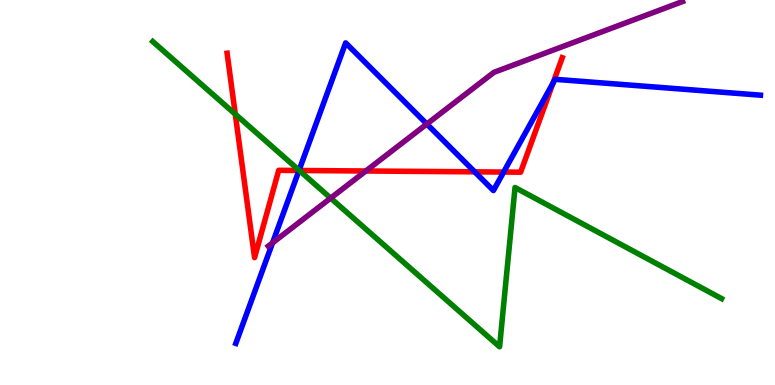[{'lines': ['blue', 'red'], 'intersections': [{'x': 3.86, 'y': 5.57}, {'x': 6.13, 'y': 5.54}, {'x': 6.5, 'y': 5.53}, {'x': 7.14, 'y': 7.84}]}, {'lines': ['green', 'red'], 'intersections': [{'x': 3.04, 'y': 7.03}, {'x': 3.86, 'y': 5.57}]}, {'lines': ['purple', 'red'], 'intersections': [{'x': 4.72, 'y': 5.56}]}, {'lines': ['blue', 'green'], 'intersections': [{'x': 3.86, 'y': 5.58}]}, {'lines': ['blue', 'purple'], 'intersections': [{'x': 3.52, 'y': 3.69}, {'x': 5.51, 'y': 6.78}]}, {'lines': ['green', 'purple'], 'intersections': [{'x': 4.27, 'y': 4.85}]}]